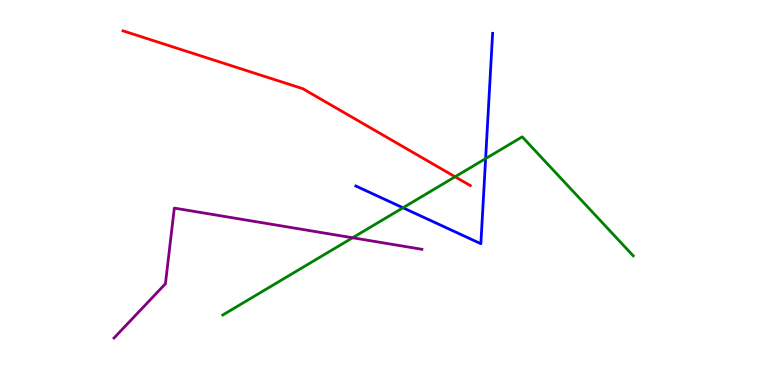[{'lines': ['blue', 'red'], 'intersections': []}, {'lines': ['green', 'red'], 'intersections': [{'x': 5.87, 'y': 5.41}]}, {'lines': ['purple', 'red'], 'intersections': []}, {'lines': ['blue', 'green'], 'intersections': [{'x': 5.2, 'y': 4.6}, {'x': 6.27, 'y': 5.88}]}, {'lines': ['blue', 'purple'], 'intersections': []}, {'lines': ['green', 'purple'], 'intersections': [{'x': 4.55, 'y': 3.82}]}]